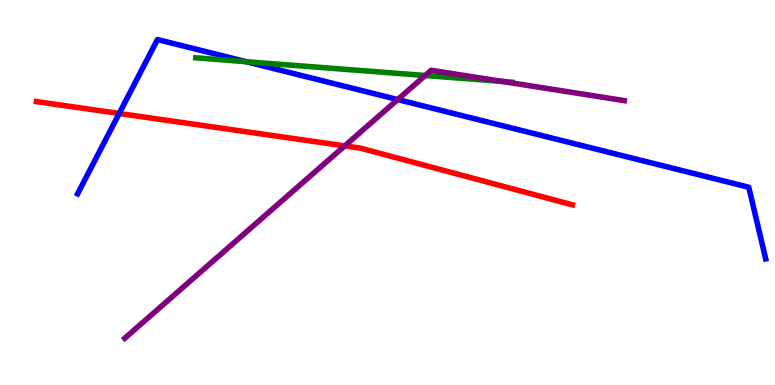[{'lines': ['blue', 'red'], 'intersections': [{'x': 1.54, 'y': 7.05}]}, {'lines': ['green', 'red'], 'intersections': []}, {'lines': ['purple', 'red'], 'intersections': [{'x': 4.45, 'y': 6.21}]}, {'lines': ['blue', 'green'], 'intersections': [{'x': 3.18, 'y': 8.4}]}, {'lines': ['blue', 'purple'], 'intersections': [{'x': 5.13, 'y': 7.41}]}, {'lines': ['green', 'purple'], 'intersections': [{'x': 5.49, 'y': 8.04}, {'x': 6.48, 'y': 7.88}]}]